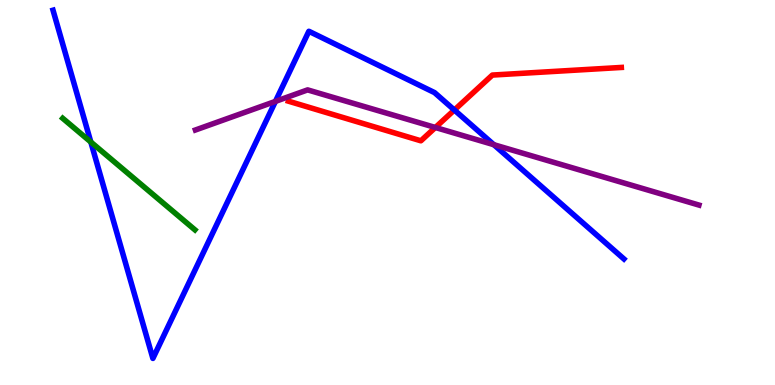[{'lines': ['blue', 'red'], 'intersections': [{'x': 5.86, 'y': 7.14}]}, {'lines': ['green', 'red'], 'intersections': []}, {'lines': ['purple', 'red'], 'intersections': [{'x': 5.62, 'y': 6.69}]}, {'lines': ['blue', 'green'], 'intersections': [{'x': 1.17, 'y': 6.31}]}, {'lines': ['blue', 'purple'], 'intersections': [{'x': 3.55, 'y': 7.37}, {'x': 6.37, 'y': 6.24}]}, {'lines': ['green', 'purple'], 'intersections': []}]